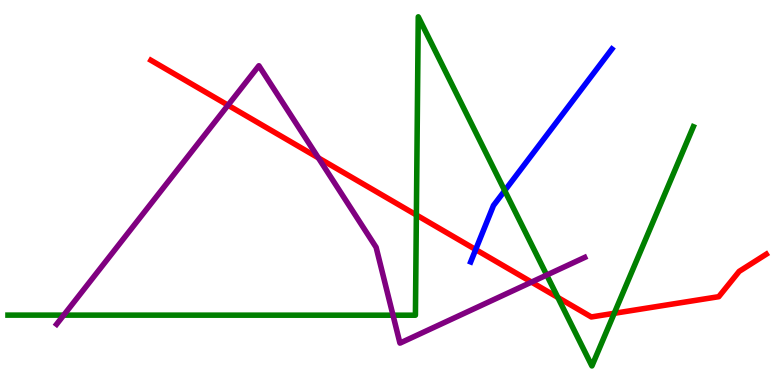[{'lines': ['blue', 'red'], 'intersections': [{'x': 6.14, 'y': 3.52}]}, {'lines': ['green', 'red'], 'intersections': [{'x': 5.37, 'y': 4.42}, {'x': 7.2, 'y': 2.27}, {'x': 7.93, 'y': 1.86}]}, {'lines': ['purple', 'red'], 'intersections': [{'x': 2.94, 'y': 7.27}, {'x': 4.11, 'y': 5.9}, {'x': 6.86, 'y': 2.67}]}, {'lines': ['blue', 'green'], 'intersections': [{'x': 6.51, 'y': 5.05}]}, {'lines': ['blue', 'purple'], 'intersections': []}, {'lines': ['green', 'purple'], 'intersections': [{'x': 0.822, 'y': 1.81}, {'x': 5.07, 'y': 1.81}, {'x': 7.05, 'y': 2.86}]}]